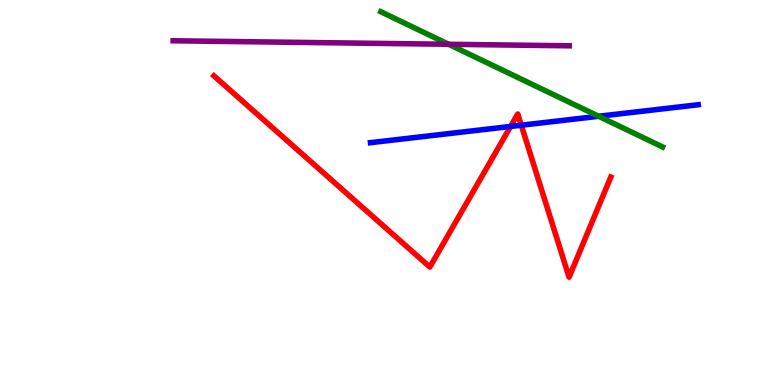[{'lines': ['blue', 'red'], 'intersections': [{'x': 6.59, 'y': 6.72}, {'x': 6.73, 'y': 6.75}]}, {'lines': ['green', 'red'], 'intersections': []}, {'lines': ['purple', 'red'], 'intersections': []}, {'lines': ['blue', 'green'], 'intersections': [{'x': 7.72, 'y': 6.98}]}, {'lines': ['blue', 'purple'], 'intersections': []}, {'lines': ['green', 'purple'], 'intersections': [{'x': 5.79, 'y': 8.85}]}]